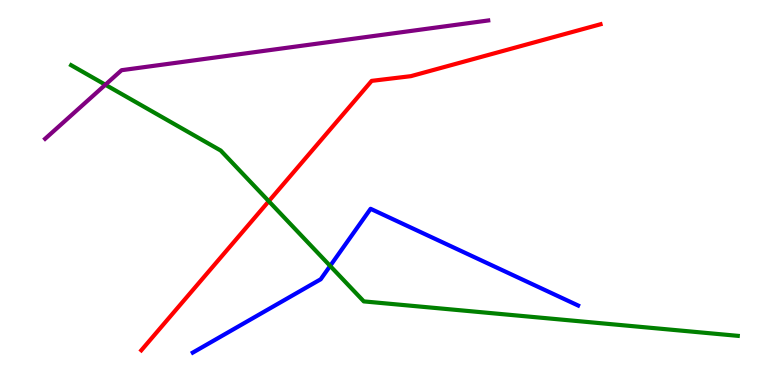[{'lines': ['blue', 'red'], 'intersections': []}, {'lines': ['green', 'red'], 'intersections': [{'x': 3.47, 'y': 4.77}]}, {'lines': ['purple', 'red'], 'intersections': []}, {'lines': ['blue', 'green'], 'intersections': [{'x': 4.26, 'y': 3.09}]}, {'lines': ['blue', 'purple'], 'intersections': []}, {'lines': ['green', 'purple'], 'intersections': [{'x': 1.36, 'y': 7.8}]}]